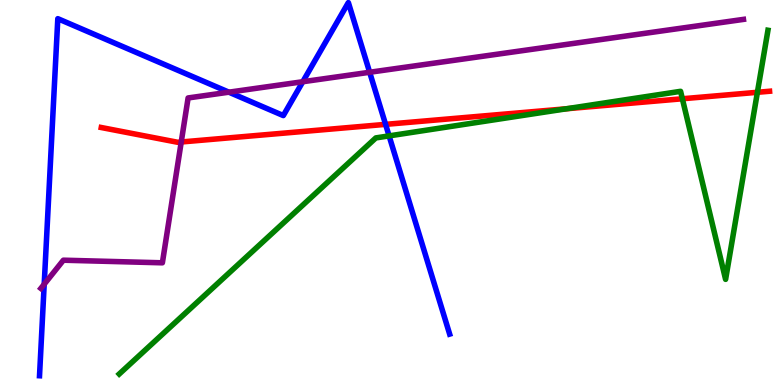[{'lines': ['blue', 'red'], 'intersections': [{'x': 4.98, 'y': 6.77}]}, {'lines': ['green', 'red'], 'intersections': [{'x': 7.31, 'y': 7.18}, {'x': 8.8, 'y': 7.43}, {'x': 9.77, 'y': 7.6}]}, {'lines': ['purple', 'red'], 'intersections': [{'x': 2.34, 'y': 6.31}]}, {'lines': ['blue', 'green'], 'intersections': [{'x': 5.02, 'y': 6.47}]}, {'lines': ['blue', 'purple'], 'intersections': [{'x': 0.57, 'y': 2.62}, {'x': 2.95, 'y': 7.61}, {'x': 3.91, 'y': 7.88}, {'x': 4.77, 'y': 8.12}]}, {'lines': ['green', 'purple'], 'intersections': []}]